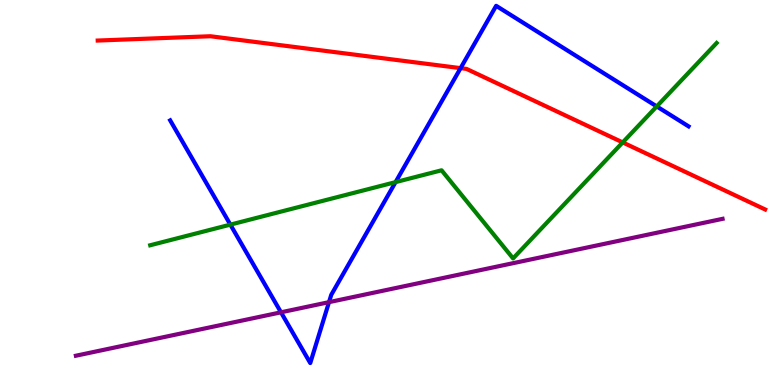[{'lines': ['blue', 'red'], 'intersections': [{'x': 5.94, 'y': 8.23}]}, {'lines': ['green', 'red'], 'intersections': [{'x': 8.03, 'y': 6.3}]}, {'lines': ['purple', 'red'], 'intersections': []}, {'lines': ['blue', 'green'], 'intersections': [{'x': 2.97, 'y': 4.17}, {'x': 5.1, 'y': 5.27}, {'x': 8.47, 'y': 7.24}]}, {'lines': ['blue', 'purple'], 'intersections': [{'x': 3.63, 'y': 1.89}, {'x': 4.25, 'y': 2.15}]}, {'lines': ['green', 'purple'], 'intersections': []}]